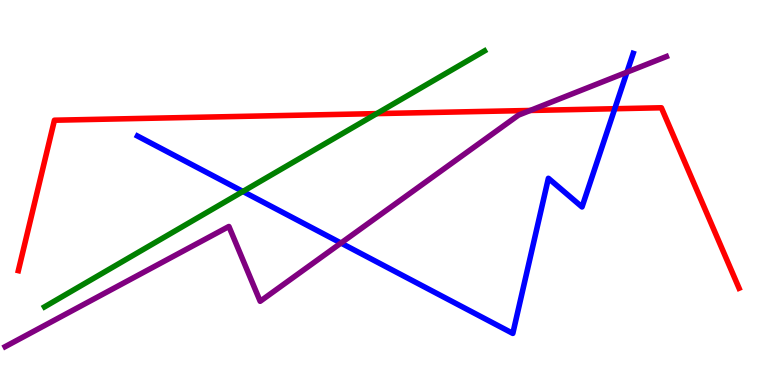[{'lines': ['blue', 'red'], 'intersections': [{'x': 7.93, 'y': 7.18}]}, {'lines': ['green', 'red'], 'intersections': [{'x': 4.86, 'y': 7.05}]}, {'lines': ['purple', 'red'], 'intersections': [{'x': 6.84, 'y': 7.13}]}, {'lines': ['blue', 'green'], 'intersections': [{'x': 3.13, 'y': 5.03}]}, {'lines': ['blue', 'purple'], 'intersections': [{'x': 4.4, 'y': 3.69}, {'x': 8.09, 'y': 8.13}]}, {'lines': ['green', 'purple'], 'intersections': []}]